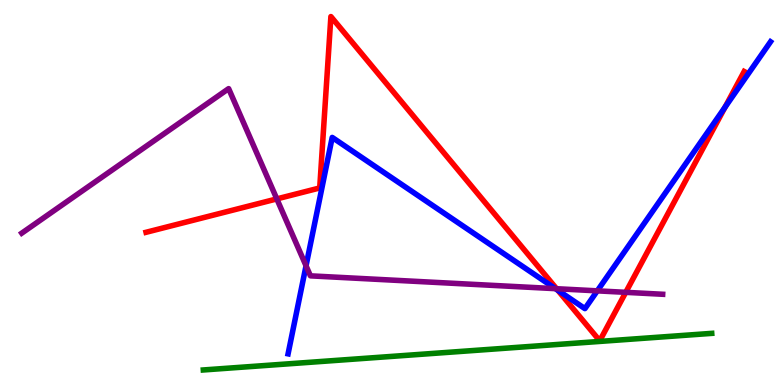[{'lines': ['blue', 'red'], 'intersections': [{'x': 7.2, 'y': 2.46}, {'x': 9.36, 'y': 7.22}]}, {'lines': ['green', 'red'], 'intersections': []}, {'lines': ['purple', 'red'], 'intersections': [{'x': 3.57, 'y': 4.83}, {'x': 7.18, 'y': 2.5}, {'x': 8.07, 'y': 2.41}]}, {'lines': ['blue', 'green'], 'intersections': []}, {'lines': ['blue', 'purple'], 'intersections': [{'x': 3.95, 'y': 3.1}, {'x': 7.17, 'y': 2.5}, {'x': 7.71, 'y': 2.45}]}, {'lines': ['green', 'purple'], 'intersections': []}]